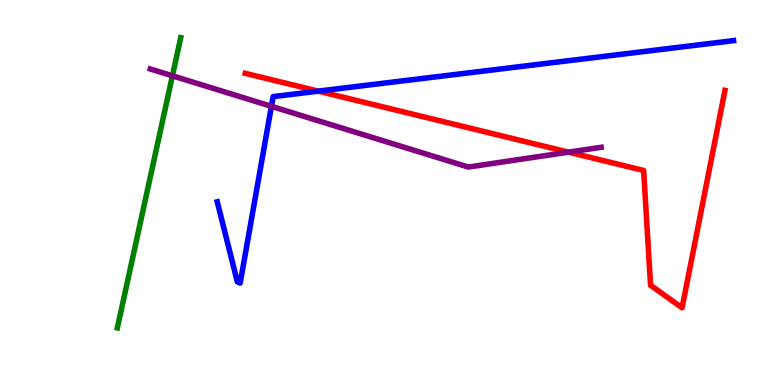[{'lines': ['blue', 'red'], 'intersections': [{'x': 4.11, 'y': 7.63}]}, {'lines': ['green', 'red'], 'intersections': []}, {'lines': ['purple', 'red'], 'intersections': [{'x': 7.34, 'y': 6.05}]}, {'lines': ['blue', 'green'], 'intersections': []}, {'lines': ['blue', 'purple'], 'intersections': [{'x': 3.5, 'y': 7.24}]}, {'lines': ['green', 'purple'], 'intersections': [{'x': 2.22, 'y': 8.03}]}]